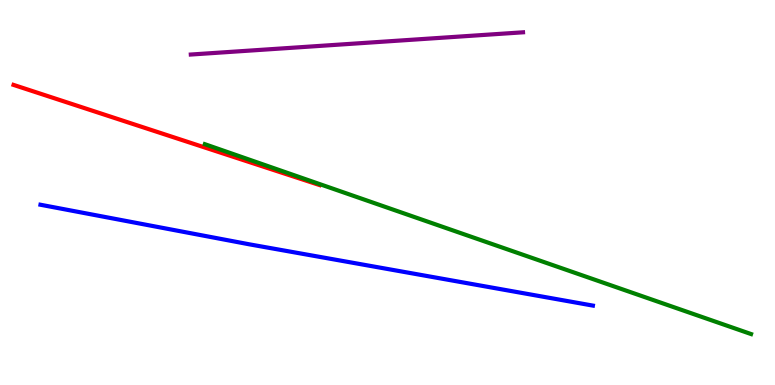[{'lines': ['blue', 'red'], 'intersections': []}, {'lines': ['green', 'red'], 'intersections': []}, {'lines': ['purple', 'red'], 'intersections': []}, {'lines': ['blue', 'green'], 'intersections': []}, {'lines': ['blue', 'purple'], 'intersections': []}, {'lines': ['green', 'purple'], 'intersections': []}]